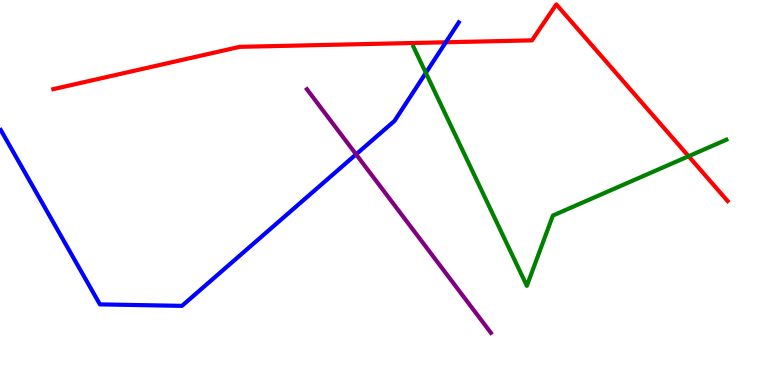[{'lines': ['blue', 'red'], 'intersections': [{'x': 5.75, 'y': 8.9}]}, {'lines': ['green', 'red'], 'intersections': [{'x': 8.89, 'y': 5.94}]}, {'lines': ['purple', 'red'], 'intersections': []}, {'lines': ['blue', 'green'], 'intersections': [{'x': 5.49, 'y': 8.11}]}, {'lines': ['blue', 'purple'], 'intersections': [{'x': 4.59, 'y': 5.99}]}, {'lines': ['green', 'purple'], 'intersections': []}]